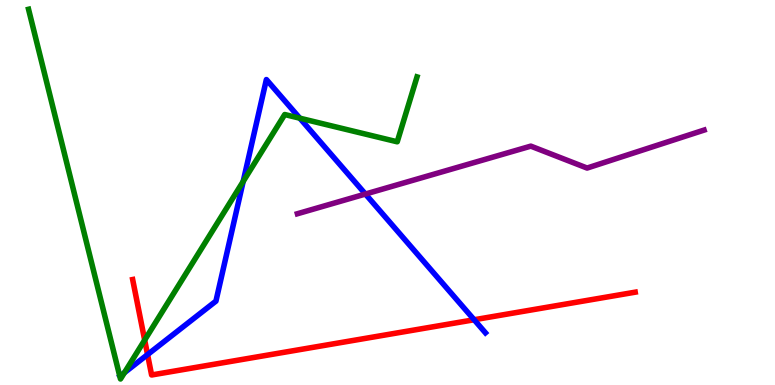[{'lines': ['blue', 'red'], 'intersections': [{'x': 1.9, 'y': 0.79}, {'x': 6.12, 'y': 1.69}]}, {'lines': ['green', 'red'], 'intersections': [{'x': 1.87, 'y': 1.17}]}, {'lines': ['purple', 'red'], 'intersections': []}, {'lines': ['blue', 'green'], 'intersections': [{'x': 1.61, 'y': 0.32}, {'x': 3.14, 'y': 5.29}, {'x': 3.87, 'y': 6.93}]}, {'lines': ['blue', 'purple'], 'intersections': [{'x': 4.72, 'y': 4.96}]}, {'lines': ['green', 'purple'], 'intersections': []}]